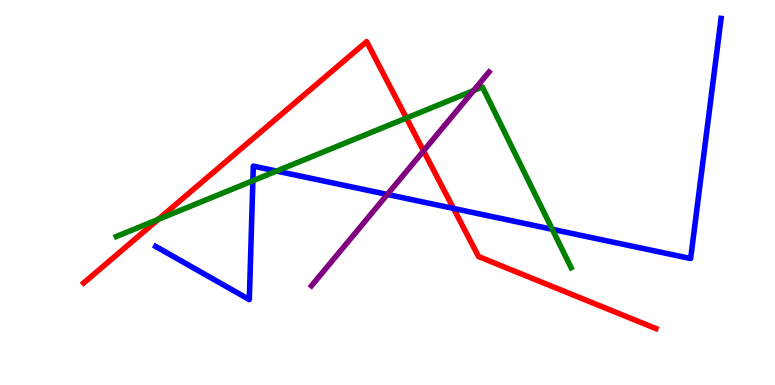[{'lines': ['blue', 'red'], 'intersections': [{'x': 5.85, 'y': 4.59}]}, {'lines': ['green', 'red'], 'intersections': [{'x': 2.04, 'y': 4.3}, {'x': 5.24, 'y': 6.93}]}, {'lines': ['purple', 'red'], 'intersections': [{'x': 5.46, 'y': 6.08}]}, {'lines': ['blue', 'green'], 'intersections': [{'x': 3.26, 'y': 5.31}, {'x': 3.57, 'y': 5.56}, {'x': 7.13, 'y': 4.04}]}, {'lines': ['blue', 'purple'], 'intersections': [{'x': 5.0, 'y': 4.95}]}, {'lines': ['green', 'purple'], 'intersections': [{'x': 6.11, 'y': 7.65}]}]